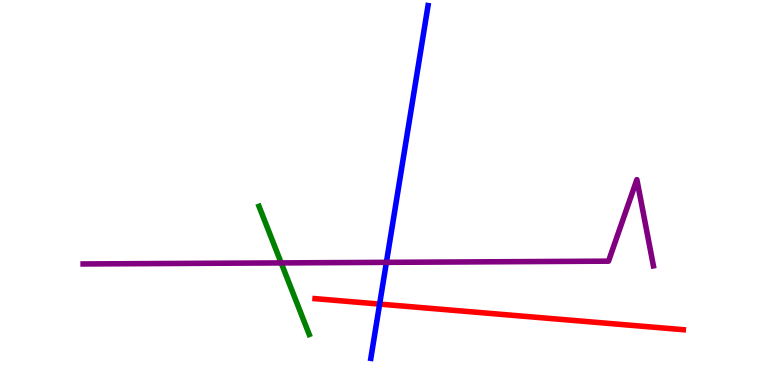[{'lines': ['blue', 'red'], 'intersections': [{'x': 4.9, 'y': 2.1}]}, {'lines': ['green', 'red'], 'intersections': []}, {'lines': ['purple', 'red'], 'intersections': []}, {'lines': ['blue', 'green'], 'intersections': []}, {'lines': ['blue', 'purple'], 'intersections': [{'x': 4.99, 'y': 3.19}]}, {'lines': ['green', 'purple'], 'intersections': [{'x': 3.63, 'y': 3.17}]}]